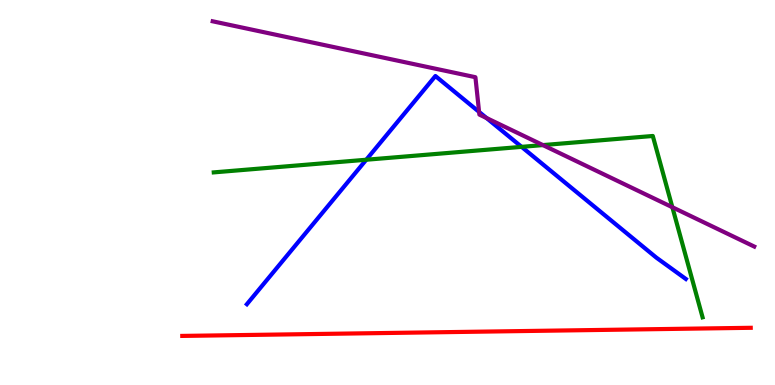[{'lines': ['blue', 'red'], 'intersections': []}, {'lines': ['green', 'red'], 'intersections': []}, {'lines': ['purple', 'red'], 'intersections': []}, {'lines': ['blue', 'green'], 'intersections': [{'x': 4.73, 'y': 5.85}, {'x': 6.73, 'y': 6.19}]}, {'lines': ['blue', 'purple'], 'intersections': [{'x': 6.18, 'y': 7.09}, {'x': 6.28, 'y': 6.94}]}, {'lines': ['green', 'purple'], 'intersections': [{'x': 7.01, 'y': 6.23}, {'x': 8.68, 'y': 4.62}]}]